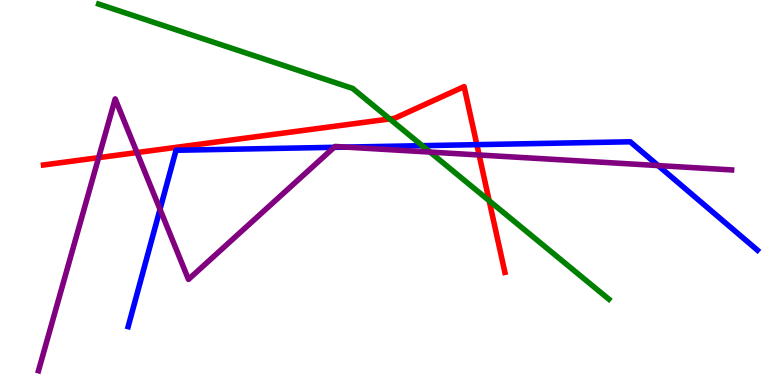[{'lines': ['blue', 'red'], 'intersections': [{'x': 6.15, 'y': 6.24}]}, {'lines': ['green', 'red'], 'intersections': [{'x': 5.03, 'y': 6.91}, {'x': 6.31, 'y': 4.79}]}, {'lines': ['purple', 'red'], 'intersections': [{'x': 1.27, 'y': 5.91}, {'x': 1.77, 'y': 6.04}, {'x': 6.18, 'y': 5.97}]}, {'lines': ['blue', 'green'], 'intersections': [{'x': 5.45, 'y': 6.22}]}, {'lines': ['blue', 'purple'], 'intersections': [{'x': 2.06, 'y': 4.56}, {'x': 4.31, 'y': 6.17}, {'x': 4.46, 'y': 6.18}, {'x': 8.49, 'y': 5.7}]}, {'lines': ['green', 'purple'], 'intersections': [{'x': 5.55, 'y': 6.05}]}]